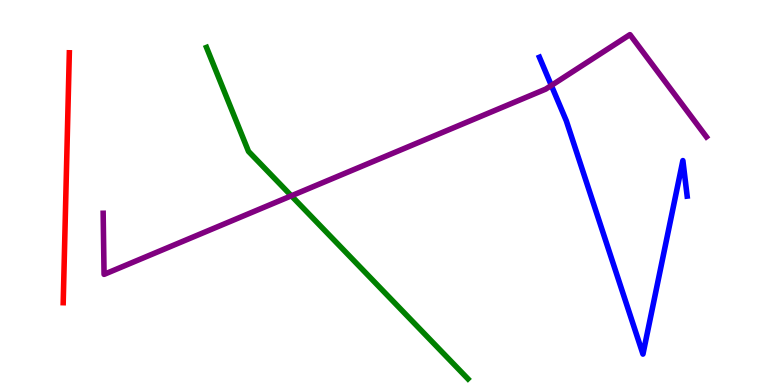[{'lines': ['blue', 'red'], 'intersections': []}, {'lines': ['green', 'red'], 'intersections': []}, {'lines': ['purple', 'red'], 'intersections': []}, {'lines': ['blue', 'green'], 'intersections': []}, {'lines': ['blue', 'purple'], 'intersections': [{'x': 7.11, 'y': 7.78}]}, {'lines': ['green', 'purple'], 'intersections': [{'x': 3.76, 'y': 4.91}]}]